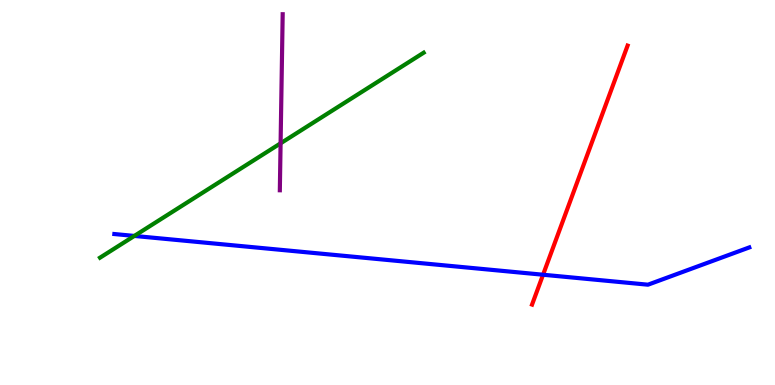[{'lines': ['blue', 'red'], 'intersections': [{'x': 7.01, 'y': 2.86}]}, {'lines': ['green', 'red'], 'intersections': []}, {'lines': ['purple', 'red'], 'intersections': []}, {'lines': ['blue', 'green'], 'intersections': [{'x': 1.73, 'y': 3.87}]}, {'lines': ['blue', 'purple'], 'intersections': []}, {'lines': ['green', 'purple'], 'intersections': [{'x': 3.62, 'y': 6.28}]}]